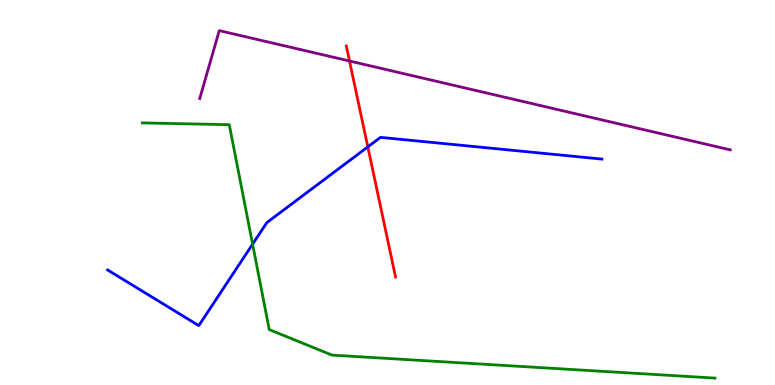[{'lines': ['blue', 'red'], 'intersections': [{'x': 4.75, 'y': 6.18}]}, {'lines': ['green', 'red'], 'intersections': []}, {'lines': ['purple', 'red'], 'intersections': [{'x': 4.51, 'y': 8.42}]}, {'lines': ['blue', 'green'], 'intersections': [{'x': 3.26, 'y': 3.66}]}, {'lines': ['blue', 'purple'], 'intersections': []}, {'lines': ['green', 'purple'], 'intersections': []}]